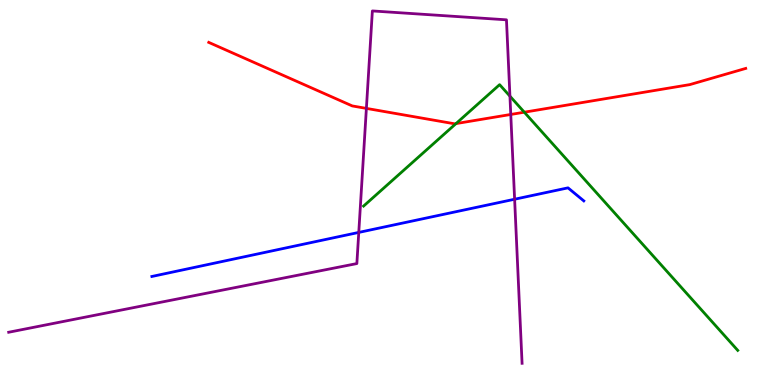[{'lines': ['blue', 'red'], 'intersections': []}, {'lines': ['green', 'red'], 'intersections': [{'x': 5.88, 'y': 6.79}, {'x': 6.77, 'y': 7.09}]}, {'lines': ['purple', 'red'], 'intersections': [{'x': 4.73, 'y': 7.18}, {'x': 6.59, 'y': 7.03}]}, {'lines': ['blue', 'green'], 'intersections': []}, {'lines': ['blue', 'purple'], 'intersections': [{'x': 4.63, 'y': 3.96}, {'x': 6.64, 'y': 4.83}]}, {'lines': ['green', 'purple'], 'intersections': [{'x': 6.58, 'y': 7.5}]}]